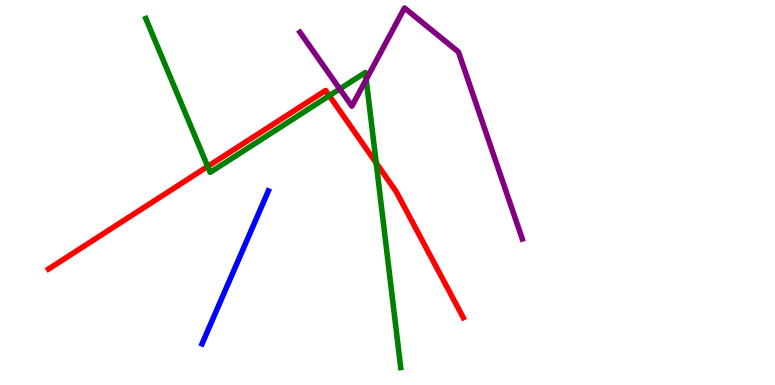[{'lines': ['blue', 'red'], 'intersections': []}, {'lines': ['green', 'red'], 'intersections': [{'x': 2.68, 'y': 5.68}, {'x': 4.25, 'y': 7.51}, {'x': 4.85, 'y': 5.77}]}, {'lines': ['purple', 'red'], 'intersections': []}, {'lines': ['blue', 'green'], 'intersections': []}, {'lines': ['blue', 'purple'], 'intersections': []}, {'lines': ['green', 'purple'], 'intersections': [{'x': 4.38, 'y': 7.69}, {'x': 4.73, 'y': 7.94}]}]